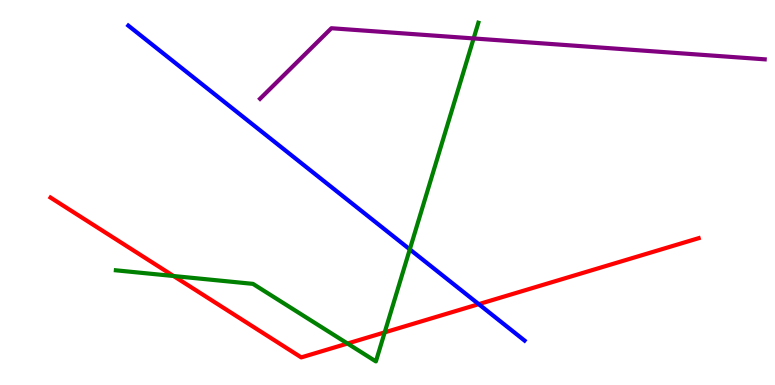[{'lines': ['blue', 'red'], 'intersections': [{'x': 6.18, 'y': 2.1}]}, {'lines': ['green', 'red'], 'intersections': [{'x': 2.24, 'y': 2.83}, {'x': 4.48, 'y': 1.08}, {'x': 4.96, 'y': 1.37}]}, {'lines': ['purple', 'red'], 'intersections': []}, {'lines': ['blue', 'green'], 'intersections': [{'x': 5.29, 'y': 3.52}]}, {'lines': ['blue', 'purple'], 'intersections': []}, {'lines': ['green', 'purple'], 'intersections': [{'x': 6.11, 'y': 9.0}]}]